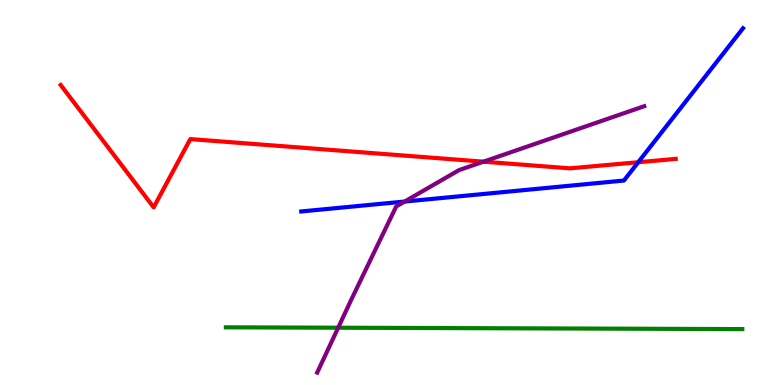[{'lines': ['blue', 'red'], 'intersections': [{'x': 8.24, 'y': 5.79}]}, {'lines': ['green', 'red'], 'intersections': []}, {'lines': ['purple', 'red'], 'intersections': [{'x': 6.24, 'y': 5.8}]}, {'lines': ['blue', 'green'], 'intersections': []}, {'lines': ['blue', 'purple'], 'intersections': [{'x': 5.22, 'y': 4.76}]}, {'lines': ['green', 'purple'], 'intersections': [{'x': 4.36, 'y': 1.49}]}]